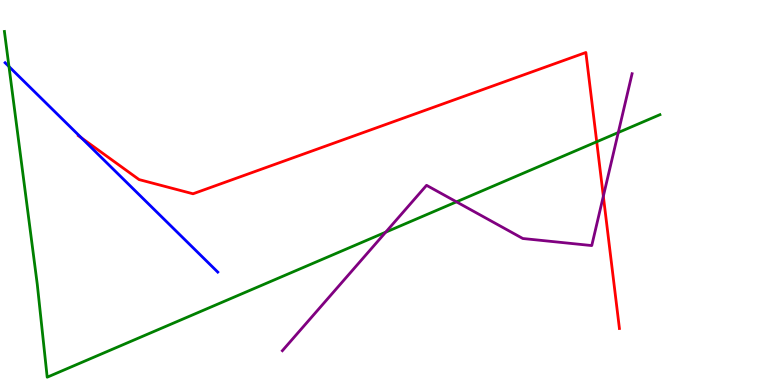[{'lines': ['blue', 'red'], 'intersections': [{'x': 1.05, 'y': 6.42}]}, {'lines': ['green', 'red'], 'intersections': [{'x': 7.7, 'y': 6.32}]}, {'lines': ['purple', 'red'], 'intersections': [{'x': 7.79, 'y': 4.9}]}, {'lines': ['blue', 'green'], 'intersections': [{'x': 0.116, 'y': 8.27}]}, {'lines': ['blue', 'purple'], 'intersections': []}, {'lines': ['green', 'purple'], 'intersections': [{'x': 4.98, 'y': 3.97}, {'x': 5.89, 'y': 4.76}, {'x': 7.98, 'y': 6.56}]}]